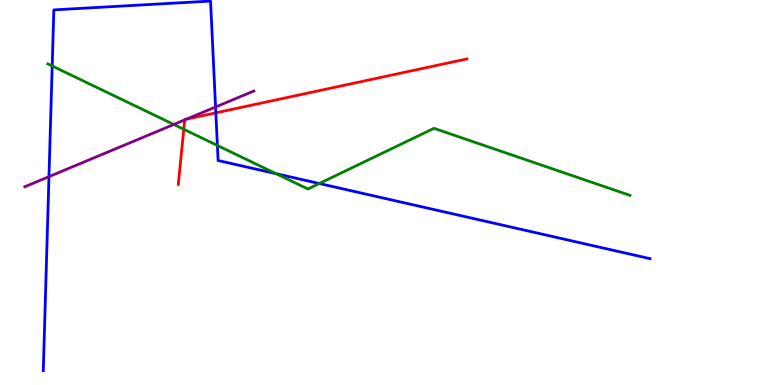[{'lines': ['blue', 'red'], 'intersections': [{'x': 2.79, 'y': 7.07}]}, {'lines': ['green', 'red'], 'intersections': [{'x': 2.37, 'y': 6.64}]}, {'lines': ['purple', 'red'], 'intersections': [{'x': 2.38, 'y': 6.89}, {'x': 2.41, 'y': 6.91}]}, {'lines': ['blue', 'green'], 'intersections': [{'x': 0.674, 'y': 8.29}, {'x': 2.81, 'y': 6.22}, {'x': 3.56, 'y': 5.49}, {'x': 4.12, 'y': 5.23}]}, {'lines': ['blue', 'purple'], 'intersections': [{'x': 0.632, 'y': 5.41}, {'x': 2.78, 'y': 7.22}]}, {'lines': ['green', 'purple'], 'intersections': [{'x': 2.24, 'y': 6.77}]}]